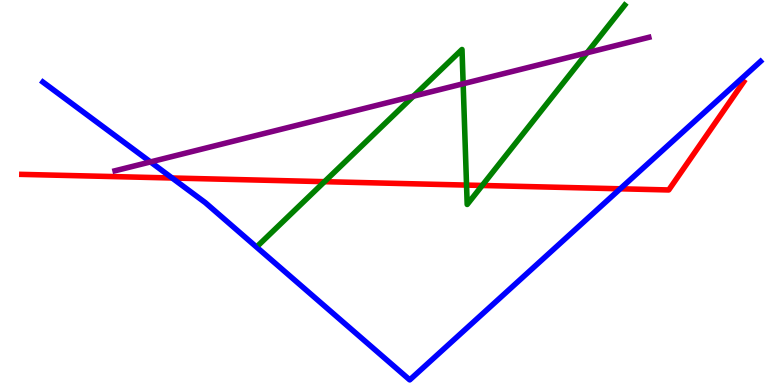[{'lines': ['blue', 'red'], 'intersections': [{'x': 2.22, 'y': 5.38}, {'x': 8.0, 'y': 5.1}]}, {'lines': ['green', 'red'], 'intersections': [{'x': 4.19, 'y': 5.28}, {'x': 6.02, 'y': 5.19}, {'x': 6.22, 'y': 5.18}]}, {'lines': ['purple', 'red'], 'intersections': []}, {'lines': ['blue', 'green'], 'intersections': []}, {'lines': ['blue', 'purple'], 'intersections': [{'x': 1.94, 'y': 5.79}]}, {'lines': ['green', 'purple'], 'intersections': [{'x': 5.33, 'y': 7.5}, {'x': 5.98, 'y': 7.82}, {'x': 7.57, 'y': 8.63}]}]